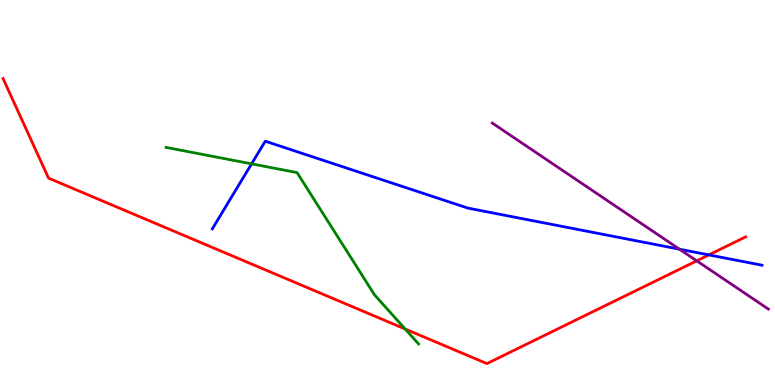[{'lines': ['blue', 'red'], 'intersections': [{'x': 9.15, 'y': 3.38}]}, {'lines': ['green', 'red'], 'intersections': [{'x': 5.23, 'y': 1.45}]}, {'lines': ['purple', 'red'], 'intersections': [{'x': 8.99, 'y': 3.23}]}, {'lines': ['blue', 'green'], 'intersections': [{'x': 3.25, 'y': 5.74}]}, {'lines': ['blue', 'purple'], 'intersections': [{'x': 8.77, 'y': 3.53}]}, {'lines': ['green', 'purple'], 'intersections': []}]